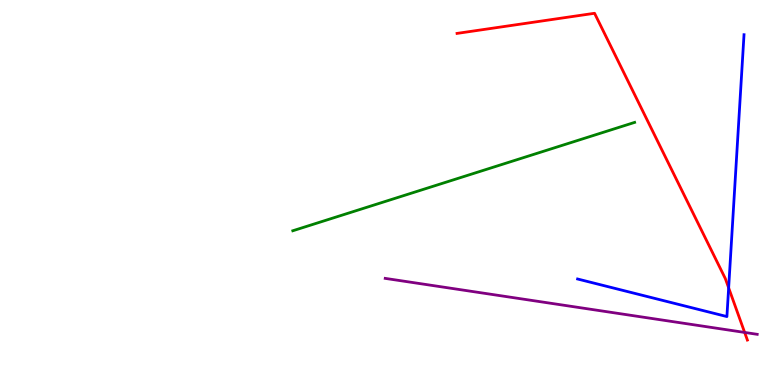[{'lines': ['blue', 'red'], 'intersections': [{'x': 9.4, 'y': 2.52}]}, {'lines': ['green', 'red'], 'intersections': []}, {'lines': ['purple', 'red'], 'intersections': [{'x': 9.61, 'y': 1.37}]}, {'lines': ['blue', 'green'], 'intersections': []}, {'lines': ['blue', 'purple'], 'intersections': []}, {'lines': ['green', 'purple'], 'intersections': []}]